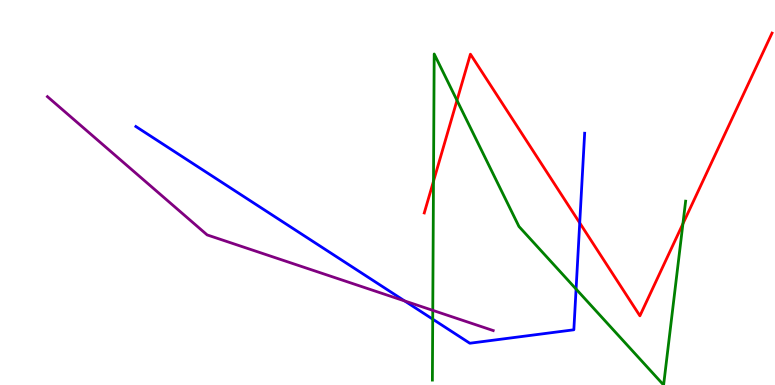[{'lines': ['blue', 'red'], 'intersections': [{'x': 7.48, 'y': 4.21}]}, {'lines': ['green', 'red'], 'intersections': [{'x': 5.59, 'y': 5.29}, {'x': 5.9, 'y': 7.39}, {'x': 8.81, 'y': 4.19}]}, {'lines': ['purple', 'red'], 'intersections': []}, {'lines': ['blue', 'green'], 'intersections': [{'x': 5.58, 'y': 1.71}, {'x': 7.43, 'y': 2.49}]}, {'lines': ['blue', 'purple'], 'intersections': [{'x': 5.22, 'y': 2.18}]}, {'lines': ['green', 'purple'], 'intersections': [{'x': 5.58, 'y': 1.94}]}]